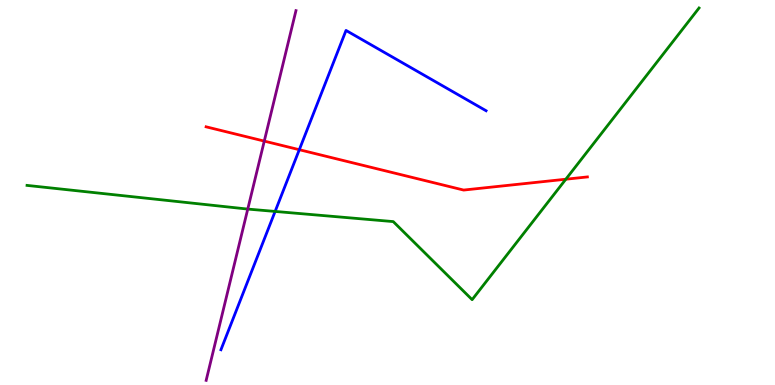[{'lines': ['blue', 'red'], 'intersections': [{'x': 3.86, 'y': 6.11}]}, {'lines': ['green', 'red'], 'intersections': [{'x': 7.3, 'y': 5.34}]}, {'lines': ['purple', 'red'], 'intersections': [{'x': 3.41, 'y': 6.33}]}, {'lines': ['blue', 'green'], 'intersections': [{'x': 3.55, 'y': 4.51}]}, {'lines': ['blue', 'purple'], 'intersections': []}, {'lines': ['green', 'purple'], 'intersections': [{'x': 3.2, 'y': 4.57}]}]